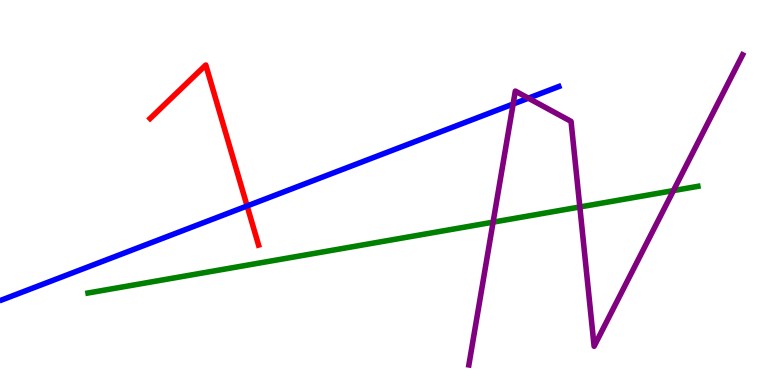[{'lines': ['blue', 'red'], 'intersections': [{'x': 3.19, 'y': 4.65}]}, {'lines': ['green', 'red'], 'intersections': []}, {'lines': ['purple', 'red'], 'intersections': []}, {'lines': ['blue', 'green'], 'intersections': []}, {'lines': ['blue', 'purple'], 'intersections': [{'x': 6.62, 'y': 7.3}, {'x': 6.82, 'y': 7.45}]}, {'lines': ['green', 'purple'], 'intersections': [{'x': 6.36, 'y': 4.23}, {'x': 7.48, 'y': 4.62}, {'x': 8.69, 'y': 5.05}]}]